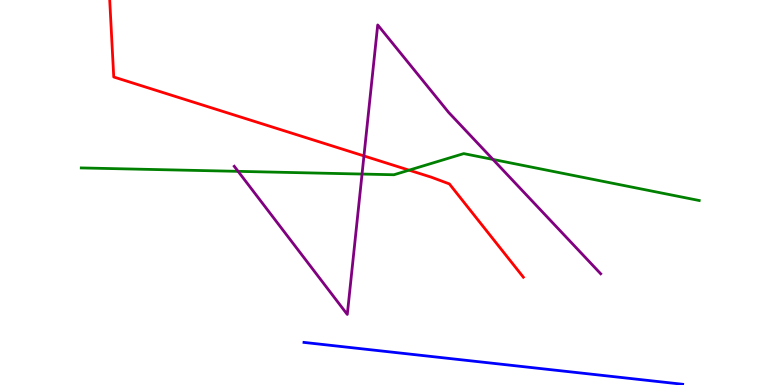[{'lines': ['blue', 'red'], 'intersections': []}, {'lines': ['green', 'red'], 'intersections': [{'x': 5.28, 'y': 5.58}]}, {'lines': ['purple', 'red'], 'intersections': [{'x': 4.7, 'y': 5.95}]}, {'lines': ['blue', 'green'], 'intersections': []}, {'lines': ['blue', 'purple'], 'intersections': []}, {'lines': ['green', 'purple'], 'intersections': [{'x': 3.07, 'y': 5.55}, {'x': 4.67, 'y': 5.48}, {'x': 6.36, 'y': 5.86}]}]